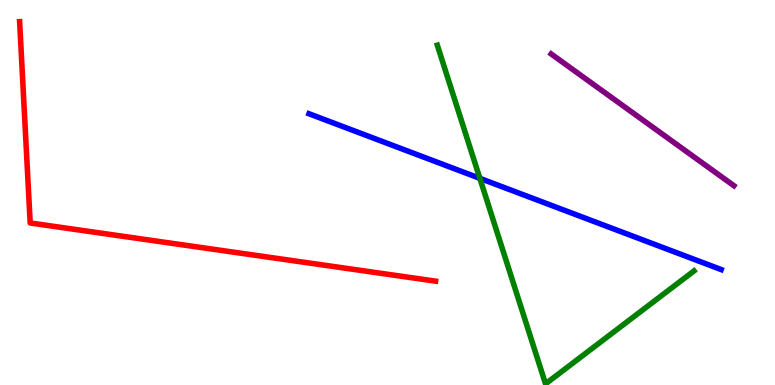[{'lines': ['blue', 'red'], 'intersections': []}, {'lines': ['green', 'red'], 'intersections': []}, {'lines': ['purple', 'red'], 'intersections': []}, {'lines': ['blue', 'green'], 'intersections': [{'x': 6.19, 'y': 5.37}]}, {'lines': ['blue', 'purple'], 'intersections': []}, {'lines': ['green', 'purple'], 'intersections': []}]